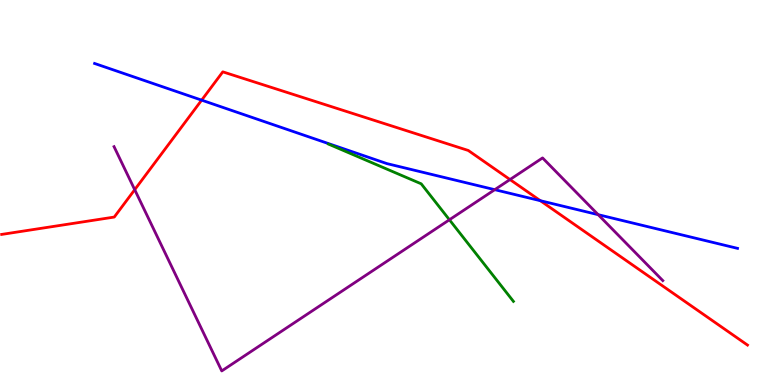[{'lines': ['blue', 'red'], 'intersections': [{'x': 2.6, 'y': 7.4}, {'x': 6.97, 'y': 4.79}]}, {'lines': ['green', 'red'], 'intersections': []}, {'lines': ['purple', 'red'], 'intersections': [{'x': 1.74, 'y': 5.07}, {'x': 6.58, 'y': 5.34}]}, {'lines': ['blue', 'green'], 'intersections': []}, {'lines': ['blue', 'purple'], 'intersections': [{'x': 6.38, 'y': 5.07}, {'x': 7.72, 'y': 4.42}]}, {'lines': ['green', 'purple'], 'intersections': [{'x': 5.8, 'y': 4.29}]}]